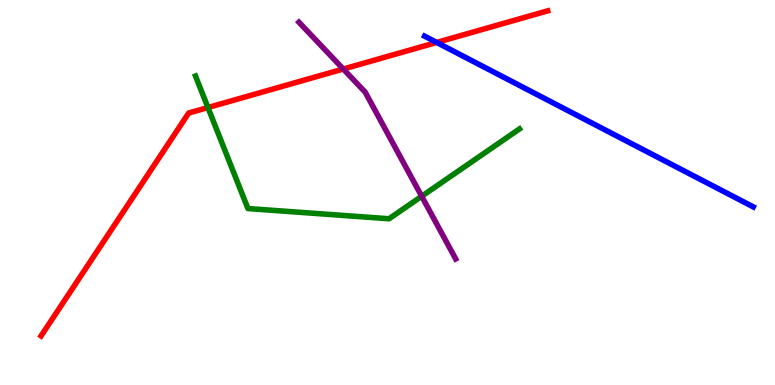[{'lines': ['blue', 'red'], 'intersections': [{'x': 5.63, 'y': 8.9}]}, {'lines': ['green', 'red'], 'intersections': [{'x': 2.68, 'y': 7.21}]}, {'lines': ['purple', 'red'], 'intersections': [{'x': 4.43, 'y': 8.21}]}, {'lines': ['blue', 'green'], 'intersections': []}, {'lines': ['blue', 'purple'], 'intersections': []}, {'lines': ['green', 'purple'], 'intersections': [{'x': 5.44, 'y': 4.9}]}]